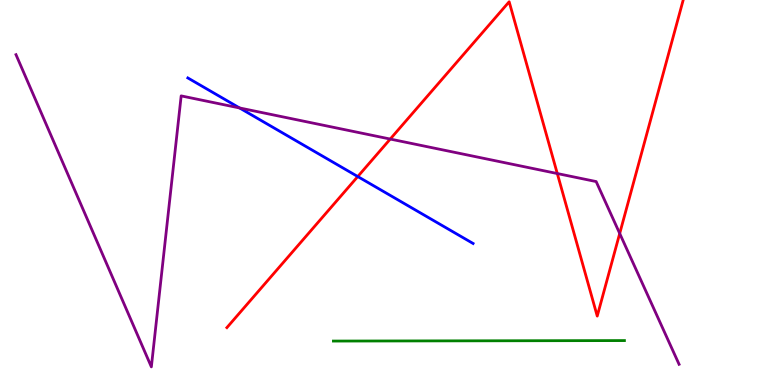[{'lines': ['blue', 'red'], 'intersections': [{'x': 4.62, 'y': 5.41}]}, {'lines': ['green', 'red'], 'intersections': []}, {'lines': ['purple', 'red'], 'intersections': [{'x': 5.04, 'y': 6.39}, {'x': 7.19, 'y': 5.49}, {'x': 8.0, 'y': 3.94}]}, {'lines': ['blue', 'green'], 'intersections': []}, {'lines': ['blue', 'purple'], 'intersections': [{'x': 3.09, 'y': 7.2}]}, {'lines': ['green', 'purple'], 'intersections': []}]